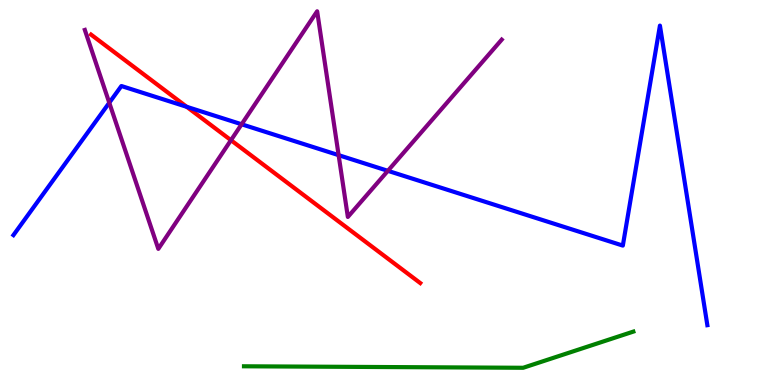[{'lines': ['blue', 'red'], 'intersections': [{'x': 2.41, 'y': 7.23}]}, {'lines': ['green', 'red'], 'intersections': []}, {'lines': ['purple', 'red'], 'intersections': [{'x': 2.98, 'y': 6.36}]}, {'lines': ['blue', 'green'], 'intersections': []}, {'lines': ['blue', 'purple'], 'intersections': [{'x': 1.41, 'y': 7.33}, {'x': 3.12, 'y': 6.77}, {'x': 4.37, 'y': 5.97}, {'x': 5.0, 'y': 5.56}]}, {'lines': ['green', 'purple'], 'intersections': []}]